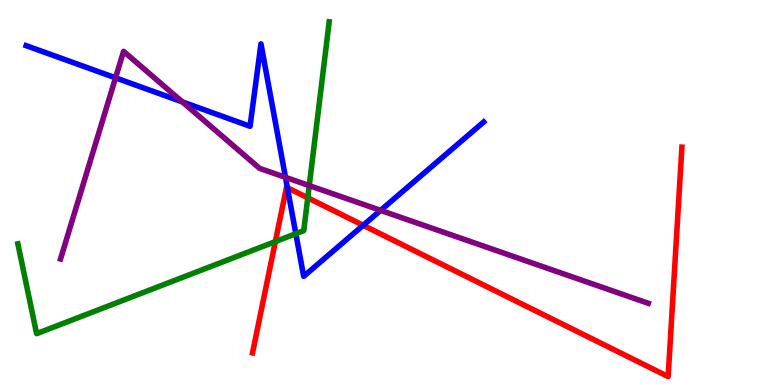[{'lines': ['blue', 'red'], 'intersections': [{'x': 3.71, 'y': 5.12}, {'x': 4.69, 'y': 4.15}]}, {'lines': ['green', 'red'], 'intersections': [{'x': 3.55, 'y': 3.73}, {'x': 3.97, 'y': 4.86}]}, {'lines': ['purple', 'red'], 'intersections': []}, {'lines': ['blue', 'green'], 'intersections': [{'x': 3.82, 'y': 3.93}]}, {'lines': ['blue', 'purple'], 'intersections': [{'x': 1.49, 'y': 7.98}, {'x': 2.35, 'y': 7.35}, {'x': 3.68, 'y': 5.39}, {'x': 4.91, 'y': 4.54}]}, {'lines': ['green', 'purple'], 'intersections': [{'x': 3.99, 'y': 5.18}]}]